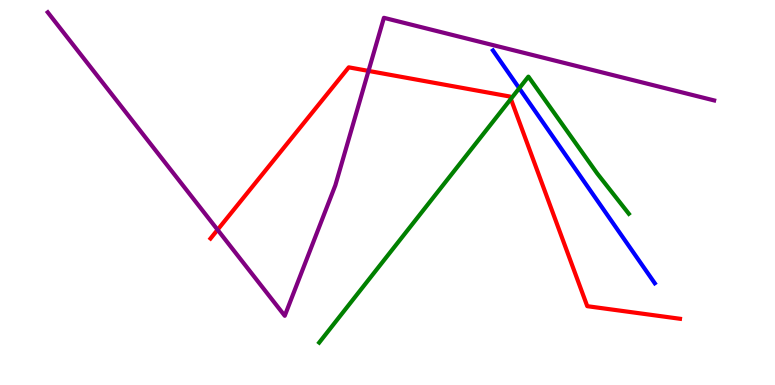[{'lines': ['blue', 'red'], 'intersections': []}, {'lines': ['green', 'red'], 'intersections': [{'x': 6.59, 'y': 7.43}]}, {'lines': ['purple', 'red'], 'intersections': [{'x': 2.81, 'y': 4.03}, {'x': 4.76, 'y': 8.16}]}, {'lines': ['blue', 'green'], 'intersections': [{'x': 6.7, 'y': 7.71}]}, {'lines': ['blue', 'purple'], 'intersections': []}, {'lines': ['green', 'purple'], 'intersections': []}]